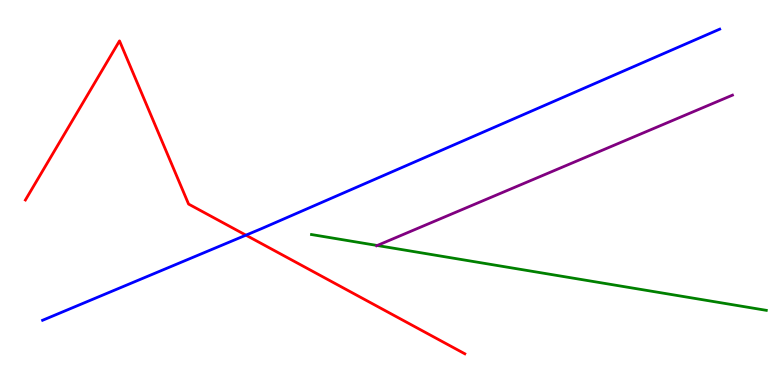[{'lines': ['blue', 'red'], 'intersections': [{'x': 3.17, 'y': 3.89}]}, {'lines': ['green', 'red'], 'intersections': []}, {'lines': ['purple', 'red'], 'intersections': []}, {'lines': ['blue', 'green'], 'intersections': []}, {'lines': ['blue', 'purple'], 'intersections': []}, {'lines': ['green', 'purple'], 'intersections': [{'x': 4.87, 'y': 3.62}]}]